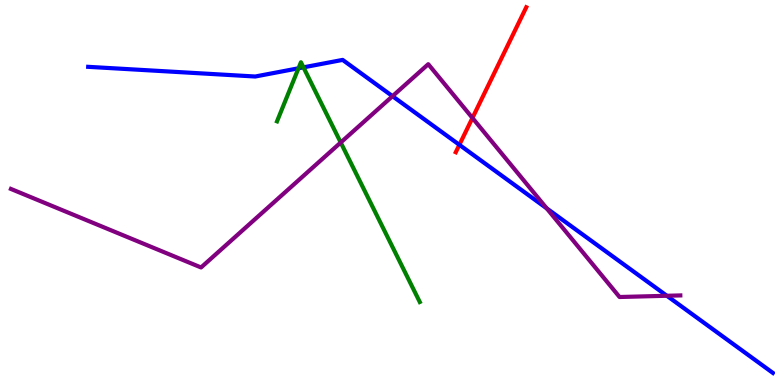[{'lines': ['blue', 'red'], 'intersections': [{'x': 5.93, 'y': 6.24}]}, {'lines': ['green', 'red'], 'intersections': []}, {'lines': ['purple', 'red'], 'intersections': [{'x': 6.1, 'y': 6.94}]}, {'lines': ['blue', 'green'], 'intersections': [{'x': 3.85, 'y': 8.23}, {'x': 3.92, 'y': 8.25}]}, {'lines': ['blue', 'purple'], 'intersections': [{'x': 5.06, 'y': 7.5}, {'x': 7.05, 'y': 4.59}, {'x': 8.6, 'y': 2.32}]}, {'lines': ['green', 'purple'], 'intersections': [{'x': 4.4, 'y': 6.3}]}]